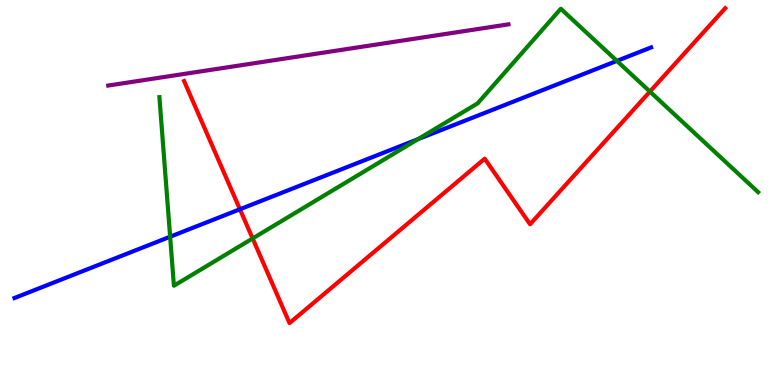[{'lines': ['blue', 'red'], 'intersections': [{'x': 3.1, 'y': 4.56}]}, {'lines': ['green', 'red'], 'intersections': [{'x': 3.26, 'y': 3.81}, {'x': 8.39, 'y': 7.62}]}, {'lines': ['purple', 'red'], 'intersections': []}, {'lines': ['blue', 'green'], 'intersections': [{'x': 2.2, 'y': 3.85}, {'x': 5.39, 'y': 6.38}, {'x': 7.96, 'y': 8.42}]}, {'lines': ['blue', 'purple'], 'intersections': []}, {'lines': ['green', 'purple'], 'intersections': []}]